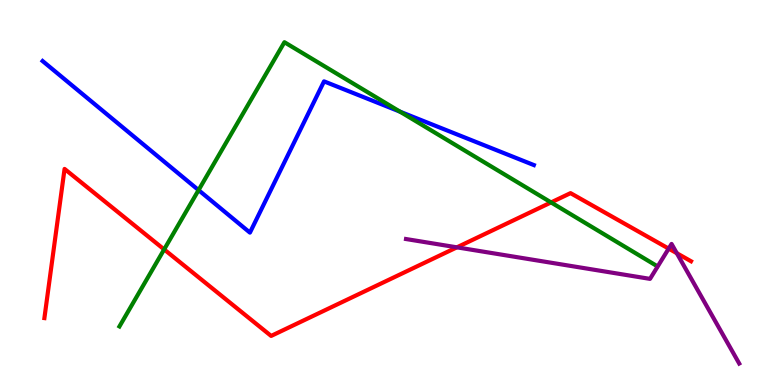[{'lines': ['blue', 'red'], 'intersections': []}, {'lines': ['green', 'red'], 'intersections': [{'x': 2.12, 'y': 3.52}, {'x': 7.11, 'y': 4.74}]}, {'lines': ['purple', 'red'], 'intersections': [{'x': 5.9, 'y': 3.58}, {'x': 8.63, 'y': 3.54}, {'x': 8.73, 'y': 3.42}]}, {'lines': ['blue', 'green'], 'intersections': [{'x': 2.56, 'y': 5.06}, {'x': 5.16, 'y': 7.1}]}, {'lines': ['blue', 'purple'], 'intersections': []}, {'lines': ['green', 'purple'], 'intersections': []}]